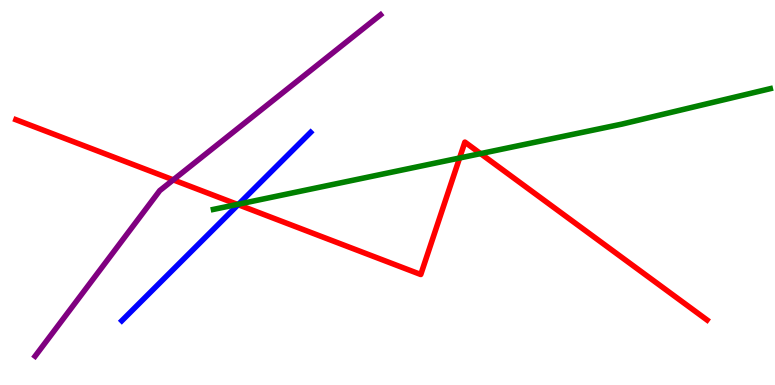[{'lines': ['blue', 'red'], 'intersections': [{'x': 3.07, 'y': 4.68}]}, {'lines': ['green', 'red'], 'intersections': [{'x': 3.06, 'y': 4.69}, {'x': 5.93, 'y': 5.9}, {'x': 6.2, 'y': 6.01}]}, {'lines': ['purple', 'red'], 'intersections': [{'x': 2.24, 'y': 5.33}]}, {'lines': ['blue', 'green'], 'intersections': [{'x': 3.08, 'y': 4.7}]}, {'lines': ['blue', 'purple'], 'intersections': []}, {'lines': ['green', 'purple'], 'intersections': []}]